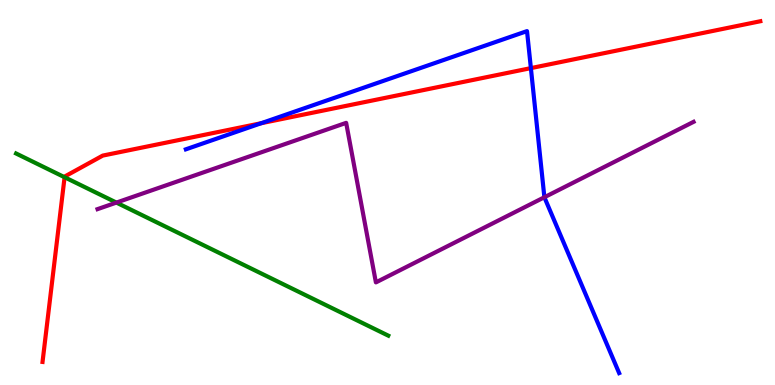[{'lines': ['blue', 'red'], 'intersections': [{'x': 3.37, 'y': 6.8}, {'x': 6.85, 'y': 8.23}]}, {'lines': ['green', 'red'], 'intersections': [{'x': 0.833, 'y': 5.4}]}, {'lines': ['purple', 'red'], 'intersections': []}, {'lines': ['blue', 'green'], 'intersections': []}, {'lines': ['blue', 'purple'], 'intersections': [{'x': 7.02, 'y': 4.88}]}, {'lines': ['green', 'purple'], 'intersections': [{'x': 1.5, 'y': 4.74}]}]